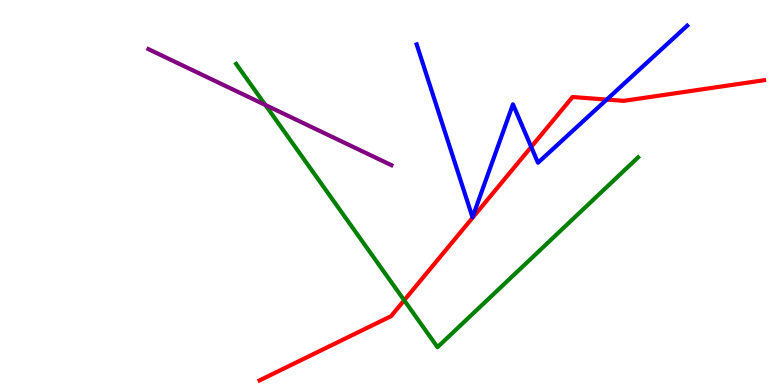[{'lines': ['blue', 'red'], 'intersections': [{'x': 6.85, 'y': 6.18}, {'x': 7.83, 'y': 7.41}]}, {'lines': ['green', 'red'], 'intersections': [{'x': 5.22, 'y': 2.2}]}, {'lines': ['purple', 'red'], 'intersections': []}, {'lines': ['blue', 'green'], 'intersections': []}, {'lines': ['blue', 'purple'], 'intersections': []}, {'lines': ['green', 'purple'], 'intersections': [{'x': 3.42, 'y': 7.27}]}]